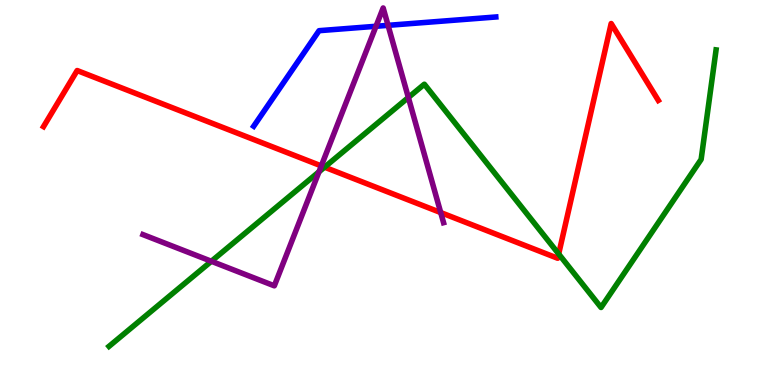[{'lines': ['blue', 'red'], 'intersections': []}, {'lines': ['green', 'red'], 'intersections': [{'x': 4.19, 'y': 5.66}, {'x': 7.21, 'y': 3.4}]}, {'lines': ['purple', 'red'], 'intersections': [{'x': 4.15, 'y': 5.69}, {'x': 5.69, 'y': 4.48}]}, {'lines': ['blue', 'green'], 'intersections': []}, {'lines': ['blue', 'purple'], 'intersections': [{'x': 4.85, 'y': 9.32}, {'x': 5.01, 'y': 9.34}]}, {'lines': ['green', 'purple'], 'intersections': [{'x': 2.73, 'y': 3.21}, {'x': 4.12, 'y': 5.54}, {'x': 5.27, 'y': 7.47}]}]